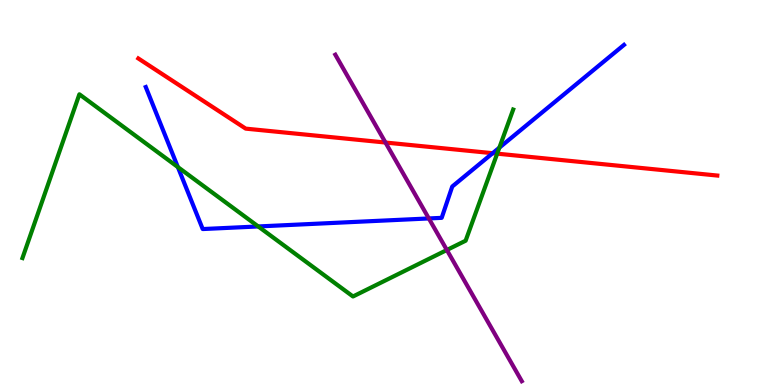[{'lines': ['blue', 'red'], 'intersections': [{'x': 6.36, 'y': 6.02}]}, {'lines': ['green', 'red'], 'intersections': [{'x': 6.42, 'y': 6.01}]}, {'lines': ['purple', 'red'], 'intersections': [{'x': 4.97, 'y': 6.3}]}, {'lines': ['blue', 'green'], 'intersections': [{'x': 2.29, 'y': 5.66}, {'x': 3.33, 'y': 4.12}, {'x': 6.44, 'y': 6.16}]}, {'lines': ['blue', 'purple'], 'intersections': [{'x': 5.53, 'y': 4.33}]}, {'lines': ['green', 'purple'], 'intersections': [{'x': 5.77, 'y': 3.51}]}]